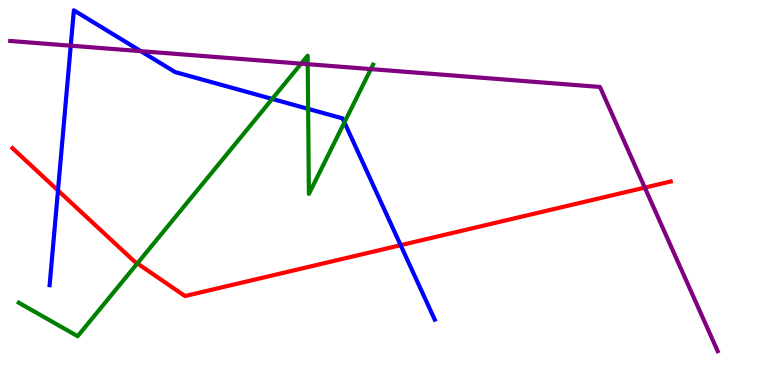[{'lines': ['blue', 'red'], 'intersections': [{'x': 0.748, 'y': 5.05}, {'x': 5.17, 'y': 3.63}]}, {'lines': ['green', 'red'], 'intersections': [{'x': 1.77, 'y': 3.16}]}, {'lines': ['purple', 'red'], 'intersections': [{'x': 8.32, 'y': 5.13}]}, {'lines': ['blue', 'green'], 'intersections': [{'x': 3.51, 'y': 7.43}, {'x': 3.98, 'y': 7.17}, {'x': 4.44, 'y': 6.82}]}, {'lines': ['blue', 'purple'], 'intersections': [{'x': 0.913, 'y': 8.81}, {'x': 1.82, 'y': 8.67}]}, {'lines': ['green', 'purple'], 'intersections': [{'x': 3.89, 'y': 8.35}, {'x': 3.97, 'y': 8.33}, {'x': 4.79, 'y': 8.21}]}]